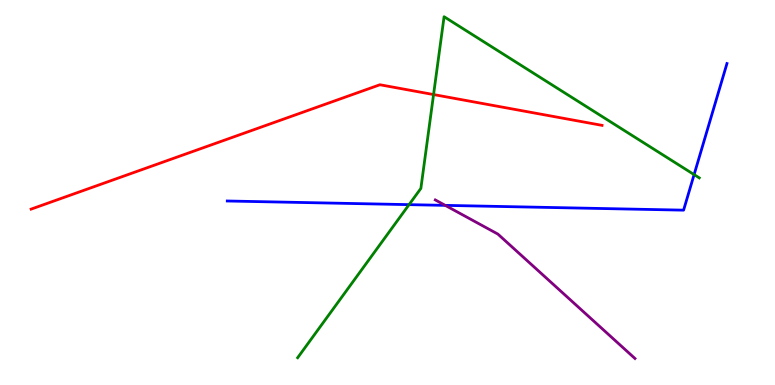[{'lines': ['blue', 'red'], 'intersections': []}, {'lines': ['green', 'red'], 'intersections': [{'x': 5.59, 'y': 7.54}]}, {'lines': ['purple', 'red'], 'intersections': []}, {'lines': ['blue', 'green'], 'intersections': [{'x': 5.28, 'y': 4.68}, {'x': 8.96, 'y': 5.46}]}, {'lines': ['blue', 'purple'], 'intersections': [{'x': 5.75, 'y': 4.67}]}, {'lines': ['green', 'purple'], 'intersections': []}]